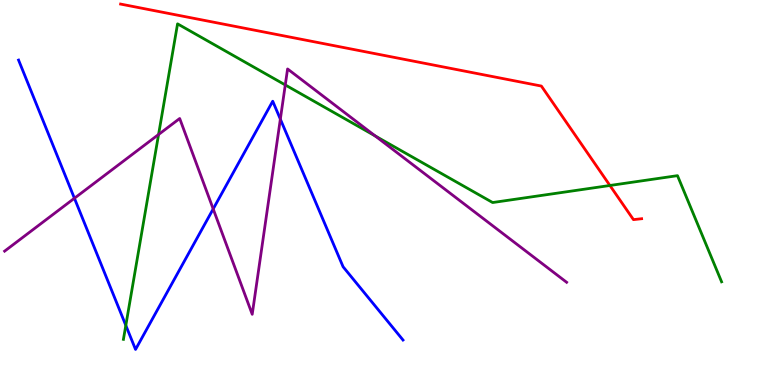[{'lines': ['blue', 'red'], 'intersections': []}, {'lines': ['green', 'red'], 'intersections': [{'x': 7.87, 'y': 5.18}]}, {'lines': ['purple', 'red'], 'intersections': []}, {'lines': ['blue', 'green'], 'intersections': [{'x': 1.62, 'y': 1.55}]}, {'lines': ['blue', 'purple'], 'intersections': [{'x': 0.96, 'y': 4.85}, {'x': 2.75, 'y': 4.57}, {'x': 3.62, 'y': 6.91}]}, {'lines': ['green', 'purple'], 'intersections': [{'x': 2.05, 'y': 6.51}, {'x': 3.68, 'y': 7.79}, {'x': 4.84, 'y': 6.47}]}]